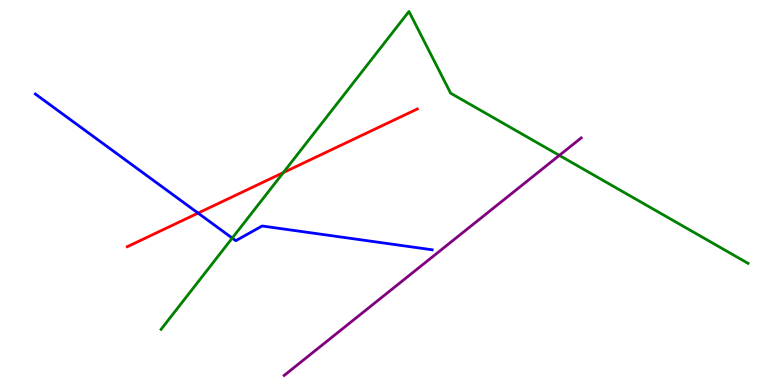[{'lines': ['blue', 'red'], 'intersections': [{'x': 2.56, 'y': 4.47}]}, {'lines': ['green', 'red'], 'intersections': [{'x': 3.66, 'y': 5.52}]}, {'lines': ['purple', 'red'], 'intersections': []}, {'lines': ['blue', 'green'], 'intersections': [{'x': 3.0, 'y': 3.82}]}, {'lines': ['blue', 'purple'], 'intersections': []}, {'lines': ['green', 'purple'], 'intersections': [{'x': 7.22, 'y': 5.96}]}]